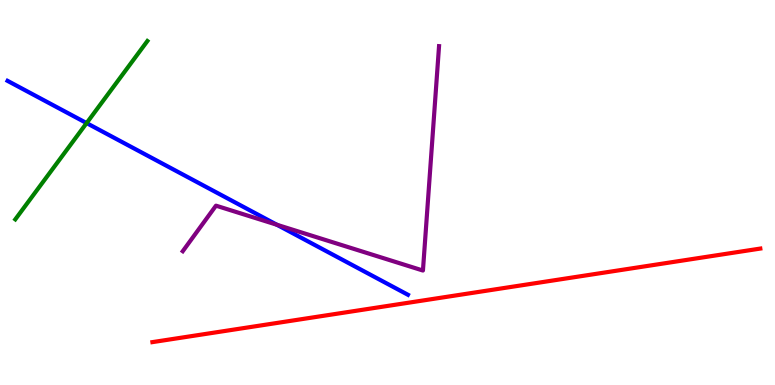[{'lines': ['blue', 'red'], 'intersections': []}, {'lines': ['green', 'red'], 'intersections': []}, {'lines': ['purple', 'red'], 'intersections': []}, {'lines': ['blue', 'green'], 'intersections': [{'x': 1.12, 'y': 6.8}]}, {'lines': ['blue', 'purple'], 'intersections': [{'x': 3.57, 'y': 4.16}]}, {'lines': ['green', 'purple'], 'intersections': []}]